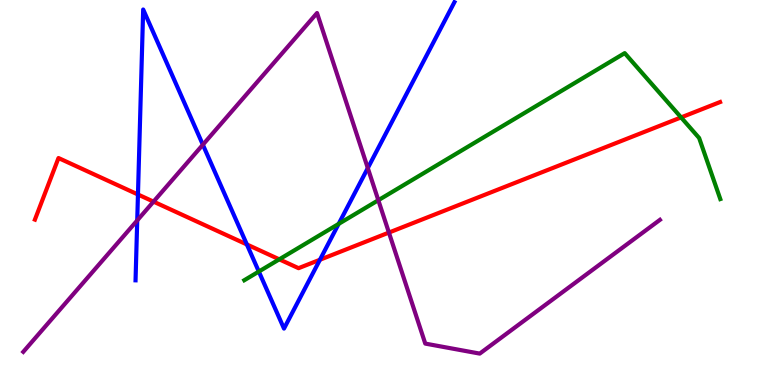[{'lines': ['blue', 'red'], 'intersections': [{'x': 1.78, 'y': 4.95}, {'x': 3.19, 'y': 3.65}, {'x': 4.13, 'y': 3.25}]}, {'lines': ['green', 'red'], 'intersections': [{'x': 3.6, 'y': 3.26}, {'x': 8.79, 'y': 6.95}]}, {'lines': ['purple', 'red'], 'intersections': [{'x': 1.98, 'y': 4.76}, {'x': 5.02, 'y': 3.96}]}, {'lines': ['blue', 'green'], 'intersections': [{'x': 3.34, 'y': 2.95}, {'x': 4.37, 'y': 4.18}]}, {'lines': ['blue', 'purple'], 'intersections': [{'x': 1.77, 'y': 4.27}, {'x': 2.62, 'y': 6.24}, {'x': 4.75, 'y': 5.63}]}, {'lines': ['green', 'purple'], 'intersections': [{'x': 4.88, 'y': 4.8}]}]